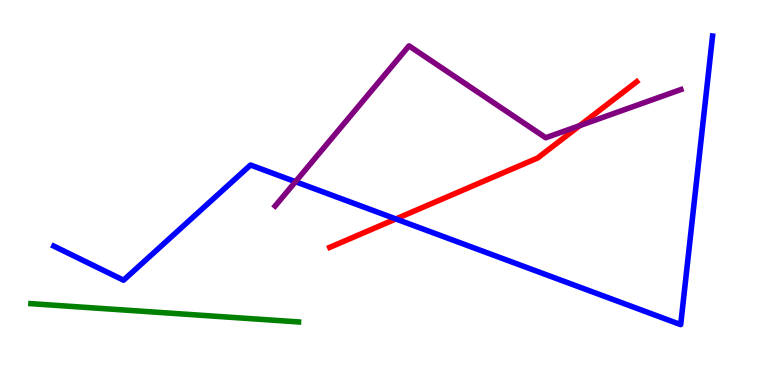[{'lines': ['blue', 'red'], 'intersections': [{'x': 5.11, 'y': 4.31}]}, {'lines': ['green', 'red'], 'intersections': []}, {'lines': ['purple', 'red'], 'intersections': [{'x': 7.48, 'y': 6.74}]}, {'lines': ['blue', 'green'], 'intersections': []}, {'lines': ['blue', 'purple'], 'intersections': [{'x': 3.81, 'y': 5.28}]}, {'lines': ['green', 'purple'], 'intersections': []}]